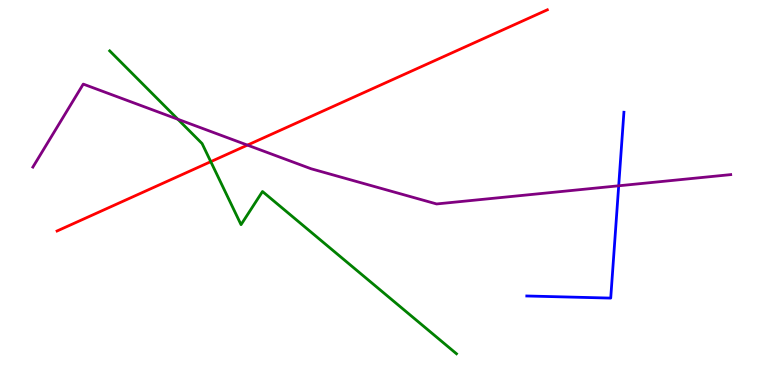[{'lines': ['blue', 'red'], 'intersections': []}, {'lines': ['green', 'red'], 'intersections': [{'x': 2.72, 'y': 5.8}]}, {'lines': ['purple', 'red'], 'intersections': [{'x': 3.19, 'y': 6.23}]}, {'lines': ['blue', 'green'], 'intersections': []}, {'lines': ['blue', 'purple'], 'intersections': [{'x': 7.98, 'y': 5.17}]}, {'lines': ['green', 'purple'], 'intersections': [{'x': 2.3, 'y': 6.9}]}]